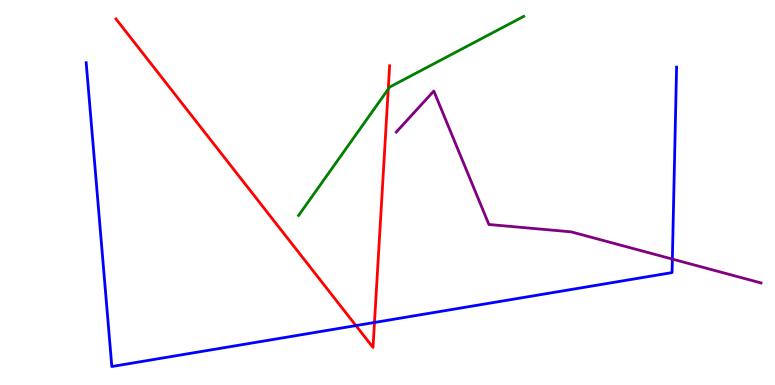[{'lines': ['blue', 'red'], 'intersections': [{'x': 4.59, 'y': 1.54}, {'x': 4.83, 'y': 1.62}]}, {'lines': ['green', 'red'], 'intersections': [{'x': 5.01, 'y': 7.69}]}, {'lines': ['purple', 'red'], 'intersections': []}, {'lines': ['blue', 'green'], 'intersections': []}, {'lines': ['blue', 'purple'], 'intersections': [{'x': 8.68, 'y': 3.27}]}, {'lines': ['green', 'purple'], 'intersections': []}]